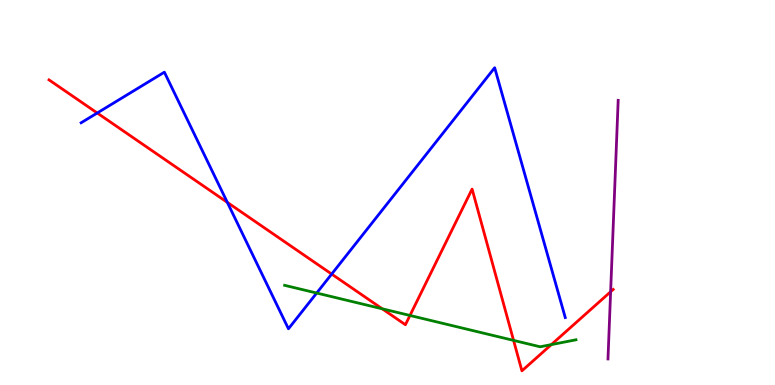[{'lines': ['blue', 'red'], 'intersections': [{'x': 1.25, 'y': 7.06}, {'x': 2.93, 'y': 4.74}, {'x': 4.28, 'y': 2.88}]}, {'lines': ['green', 'red'], 'intersections': [{'x': 4.93, 'y': 1.98}, {'x': 5.29, 'y': 1.81}, {'x': 6.63, 'y': 1.16}, {'x': 7.11, 'y': 1.05}]}, {'lines': ['purple', 'red'], 'intersections': [{'x': 7.88, 'y': 2.42}]}, {'lines': ['blue', 'green'], 'intersections': [{'x': 4.09, 'y': 2.39}]}, {'lines': ['blue', 'purple'], 'intersections': []}, {'lines': ['green', 'purple'], 'intersections': []}]